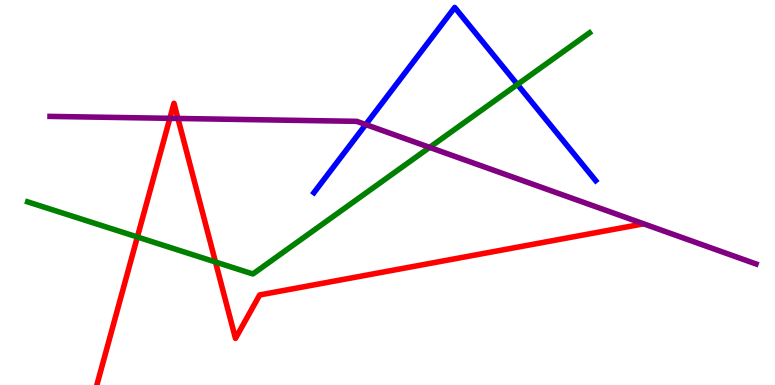[{'lines': ['blue', 'red'], 'intersections': []}, {'lines': ['green', 'red'], 'intersections': [{'x': 1.77, 'y': 3.84}, {'x': 2.78, 'y': 3.19}]}, {'lines': ['purple', 'red'], 'intersections': [{'x': 2.19, 'y': 6.93}, {'x': 2.3, 'y': 6.92}]}, {'lines': ['blue', 'green'], 'intersections': [{'x': 6.68, 'y': 7.81}]}, {'lines': ['blue', 'purple'], 'intersections': [{'x': 4.72, 'y': 6.76}]}, {'lines': ['green', 'purple'], 'intersections': [{'x': 5.54, 'y': 6.17}]}]